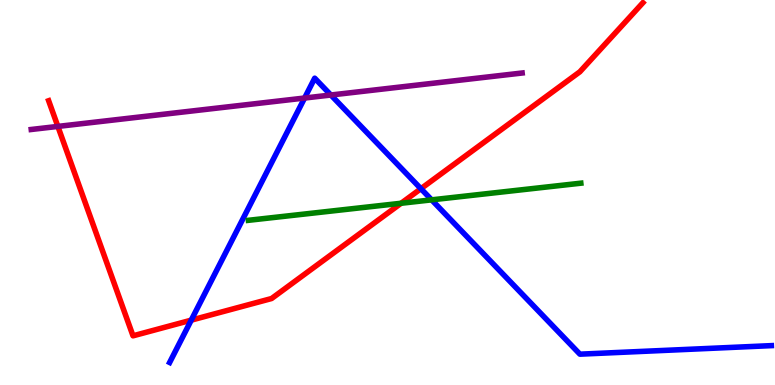[{'lines': ['blue', 'red'], 'intersections': [{'x': 2.47, 'y': 1.68}, {'x': 5.43, 'y': 5.1}]}, {'lines': ['green', 'red'], 'intersections': [{'x': 5.18, 'y': 4.72}]}, {'lines': ['purple', 'red'], 'intersections': [{'x': 0.747, 'y': 6.72}]}, {'lines': ['blue', 'green'], 'intersections': [{'x': 5.57, 'y': 4.81}]}, {'lines': ['blue', 'purple'], 'intersections': [{'x': 3.93, 'y': 7.45}, {'x': 4.27, 'y': 7.53}]}, {'lines': ['green', 'purple'], 'intersections': []}]